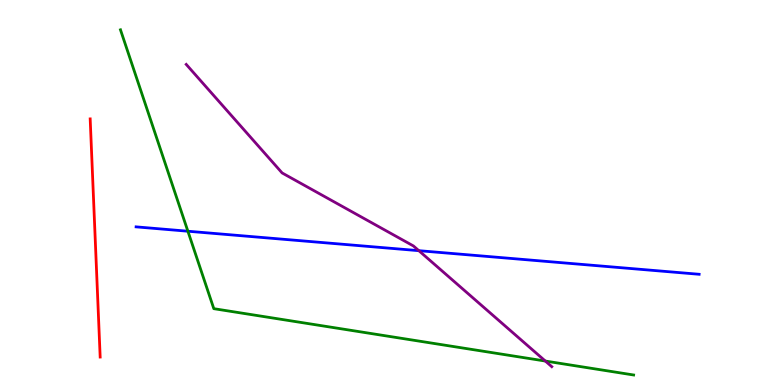[{'lines': ['blue', 'red'], 'intersections': []}, {'lines': ['green', 'red'], 'intersections': []}, {'lines': ['purple', 'red'], 'intersections': []}, {'lines': ['blue', 'green'], 'intersections': [{'x': 2.42, 'y': 3.99}]}, {'lines': ['blue', 'purple'], 'intersections': [{'x': 5.4, 'y': 3.49}]}, {'lines': ['green', 'purple'], 'intersections': [{'x': 7.04, 'y': 0.622}]}]